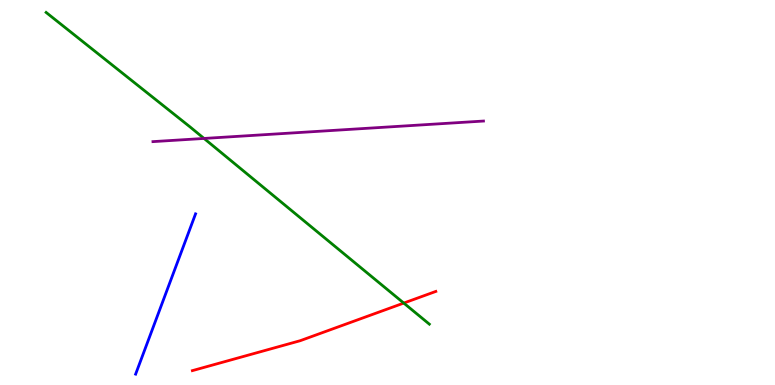[{'lines': ['blue', 'red'], 'intersections': []}, {'lines': ['green', 'red'], 'intersections': [{'x': 5.21, 'y': 2.13}]}, {'lines': ['purple', 'red'], 'intersections': []}, {'lines': ['blue', 'green'], 'intersections': []}, {'lines': ['blue', 'purple'], 'intersections': []}, {'lines': ['green', 'purple'], 'intersections': [{'x': 2.63, 'y': 6.4}]}]